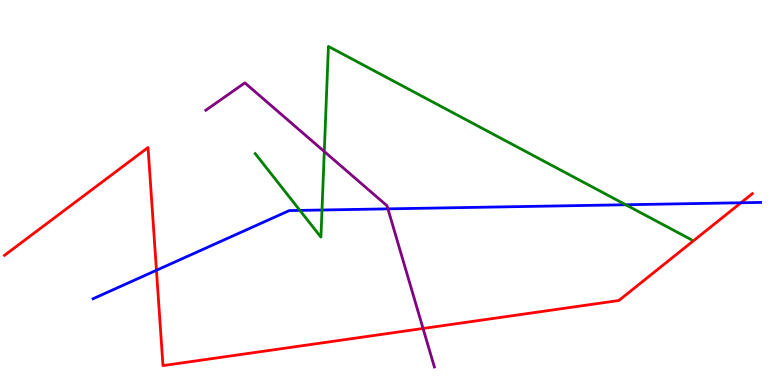[{'lines': ['blue', 'red'], 'intersections': [{'x': 2.02, 'y': 2.98}, {'x': 9.56, 'y': 4.73}]}, {'lines': ['green', 'red'], 'intersections': []}, {'lines': ['purple', 'red'], 'intersections': [{'x': 5.46, 'y': 1.47}]}, {'lines': ['blue', 'green'], 'intersections': [{'x': 3.87, 'y': 4.54}, {'x': 4.15, 'y': 4.55}, {'x': 8.07, 'y': 4.68}]}, {'lines': ['blue', 'purple'], 'intersections': [{'x': 5.01, 'y': 4.57}]}, {'lines': ['green', 'purple'], 'intersections': [{'x': 4.18, 'y': 6.06}]}]